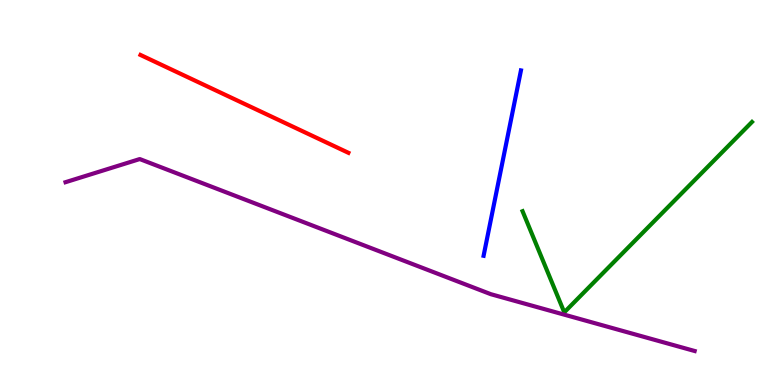[{'lines': ['blue', 'red'], 'intersections': []}, {'lines': ['green', 'red'], 'intersections': []}, {'lines': ['purple', 'red'], 'intersections': []}, {'lines': ['blue', 'green'], 'intersections': []}, {'lines': ['blue', 'purple'], 'intersections': []}, {'lines': ['green', 'purple'], 'intersections': []}]